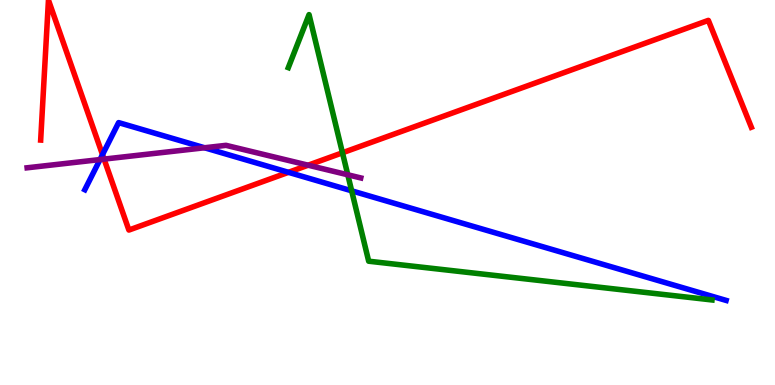[{'lines': ['blue', 'red'], 'intersections': [{'x': 1.32, 'y': 5.98}, {'x': 3.72, 'y': 5.52}]}, {'lines': ['green', 'red'], 'intersections': [{'x': 4.42, 'y': 6.03}]}, {'lines': ['purple', 'red'], 'intersections': [{'x': 1.34, 'y': 5.87}, {'x': 3.98, 'y': 5.71}]}, {'lines': ['blue', 'green'], 'intersections': [{'x': 4.54, 'y': 5.04}]}, {'lines': ['blue', 'purple'], 'intersections': [{'x': 1.29, 'y': 5.86}, {'x': 2.64, 'y': 6.16}]}, {'lines': ['green', 'purple'], 'intersections': [{'x': 4.49, 'y': 5.46}]}]